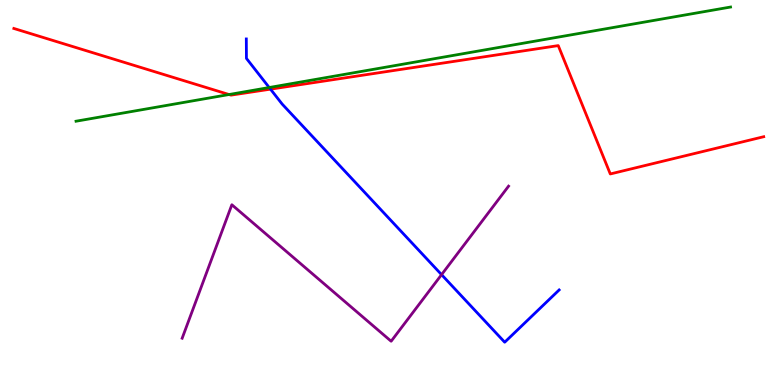[{'lines': ['blue', 'red'], 'intersections': [{'x': 3.49, 'y': 7.68}]}, {'lines': ['green', 'red'], 'intersections': [{'x': 2.96, 'y': 7.54}]}, {'lines': ['purple', 'red'], 'intersections': []}, {'lines': ['blue', 'green'], 'intersections': [{'x': 3.47, 'y': 7.73}]}, {'lines': ['blue', 'purple'], 'intersections': [{'x': 5.7, 'y': 2.87}]}, {'lines': ['green', 'purple'], 'intersections': []}]